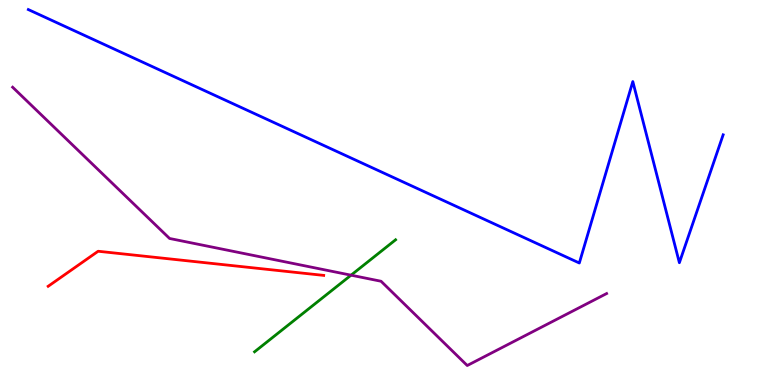[{'lines': ['blue', 'red'], 'intersections': []}, {'lines': ['green', 'red'], 'intersections': []}, {'lines': ['purple', 'red'], 'intersections': []}, {'lines': ['blue', 'green'], 'intersections': []}, {'lines': ['blue', 'purple'], 'intersections': []}, {'lines': ['green', 'purple'], 'intersections': [{'x': 4.53, 'y': 2.85}]}]